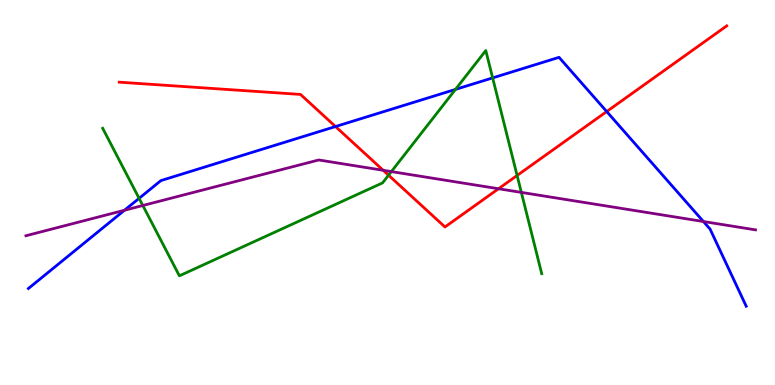[{'lines': ['blue', 'red'], 'intersections': [{'x': 4.33, 'y': 6.71}, {'x': 7.83, 'y': 7.1}]}, {'lines': ['green', 'red'], 'intersections': [{'x': 5.01, 'y': 5.45}, {'x': 6.67, 'y': 5.44}]}, {'lines': ['purple', 'red'], 'intersections': [{'x': 4.94, 'y': 5.58}, {'x': 6.43, 'y': 5.1}]}, {'lines': ['blue', 'green'], 'intersections': [{'x': 1.79, 'y': 4.85}, {'x': 5.88, 'y': 7.68}, {'x': 6.36, 'y': 7.98}]}, {'lines': ['blue', 'purple'], 'intersections': [{'x': 1.61, 'y': 4.54}, {'x': 9.08, 'y': 4.25}]}, {'lines': ['green', 'purple'], 'intersections': [{'x': 1.84, 'y': 4.66}, {'x': 5.05, 'y': 5.54}, {'x': 6.73, 'y': 5.0}]}]